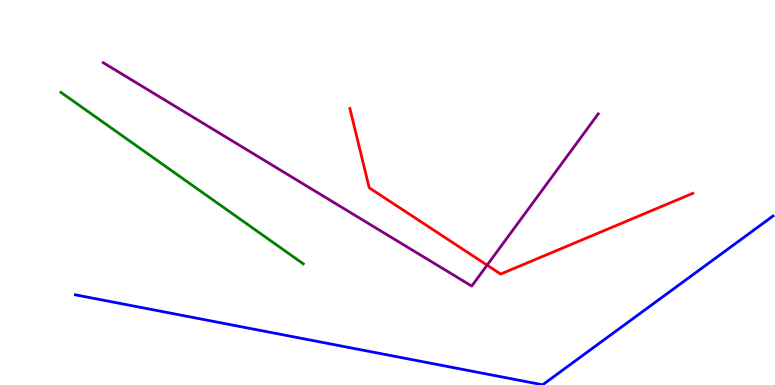[{'lines': ['blue', 'red'], 'intersections': []}, {'lines': ['green', 'red'], 'intersections': []}, {'lines': ['purple', 'red'], 'intersections': [{'x': 6.29, 'y': 3.11}]}, {'lines': ['blue', 'green'], 'intersections': []}, {'lines': ['blue', 'purple'], 'intersections': []}, {'lines': ['green', 'purple'], 'intersections': []}]